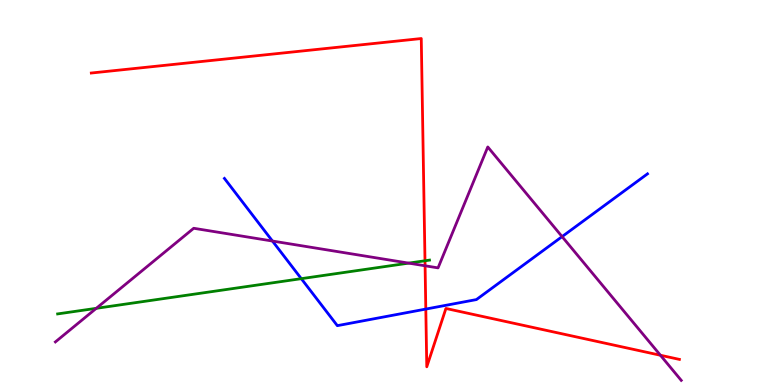[{'lines': ['blue', 'red'], 'intersections': [{'x': 5.49, 'y': 1.97}]}, {'lines': ['green', 'red'], 'intersections': [{'x': 5.48, 'y': 3.23}]}, {'lines': ['purple', 'red'], 'intersections': [{'x': 5.48, 'y': 3.1}, {'x': 8.52, 'y': 0.772}]}, {'lines': ['blue', 'green'], 'intersections': [{'x': 3.89, 'y': 2.76}]}, {'lines': ['blue', 'purple'], 'intersections': [{'x': 3.52, 'y': 3.74}, {'x': 7.25, 'y': 3.85}]}, {'lines': ['green', 'purple'], 'intersections': [{'x': 1.24, 'y': 1.99}, {'x': 5.27, 'y': 3.17}]}]